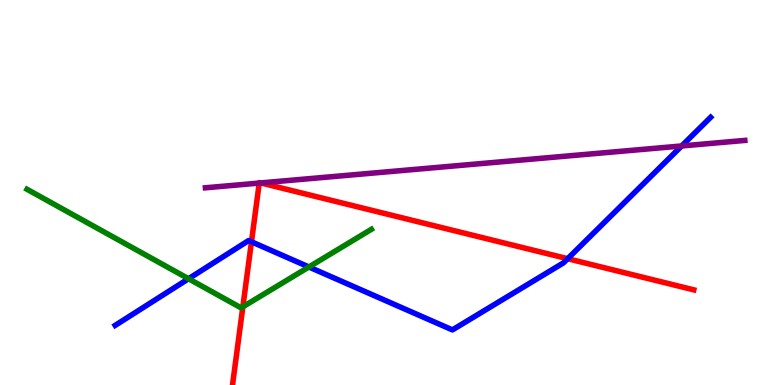[{'lines': ['blue', 'red'], 'intersections': [{'x': 3.24, 'y': 3.72}, {'x': 7.32, 'y': 3.28}]}, {'lines': ['green', 'red'], 'intersections': [{'x': 3.13, 'y': 2.03}]}, {'lines': ['purple', 'red'], 'intersections': [{'x': 3.35, 'y': 5.25}, {'x': 3.37, 'y': 5.25}]}, {'lines': ['blue', 'green'], 'intersections': [{'x': 2.43, 'y': 2.76}, {'x': 3.99, 'y': 3.07}]}, {'lines': ['blue', 'purple'], 'intersections': [{'x': 8.8, 'y': 6.21}]}, {'lines': ['green', 'purple'], 'intersections': []}]